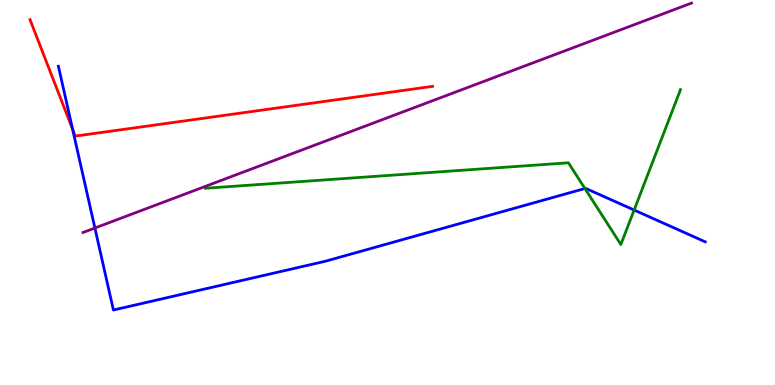[{'lines': ['blue', 'red'], 'intersections': [{'x': 0.937, 'y': 6.64}]}, {'lines': ['green', 'red'], 'intersections': []}, {'lines': ['purple', 'red'], 'intersections': []}, {'lines': ['blue', 'green'], 'intersections': [{'x': 7.55, 'y': 5.1}, {'x': 8.18, 'y': 4.54}]}, {'lines': ['blue', 'purple'], 'intersections': [{'x': 1.22, 'y': 4.08}]}, {'lines': ['green', 'purple'], 'intersections': []}]